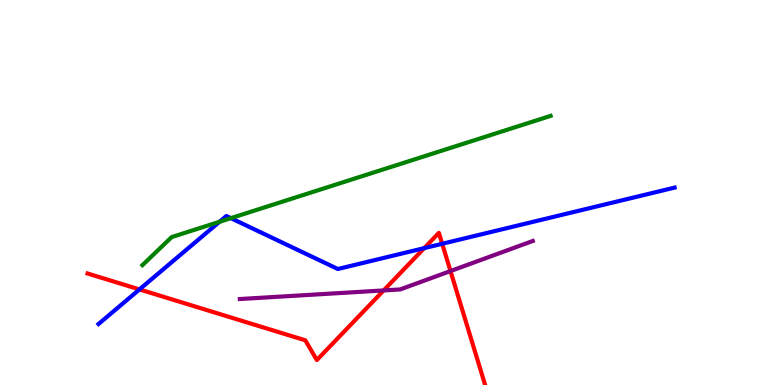[{'lines': ['blue', 'red'], 'intersections': [{'x': 1.8, 'y': 2.48}, {'x': 5.47, 'y': 3.56}, {'x': 5.71, 'y': 3.67}]}, {'lines': ['green', 'red'], 'intersections': []}, {'lines': ['purple', 'red'], 'intersections': [{'x': 4.95, 'y': 2.46}, {'x': 5.81, 'y': 2.96}]}, {'lines': ['blue', 'green'], 'intersections': [{'x': 2.83, 'y': 4.24}, {'x': 2.98, 'y': 4.33}]}, {'lines': ['blue', 'purple'], 'intersections': []}, {'lines': ['green', 'purple'], 'intersections': []}]